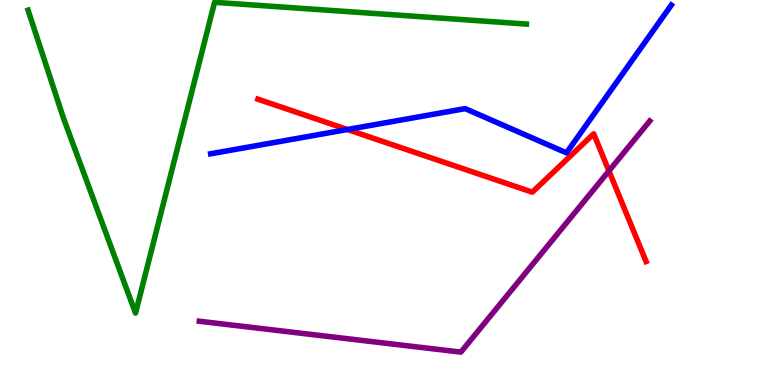[{'lines': ['blue', 'red'], 'intersections': [{'x': 4.48, 'y': 6.64}]}, {'lines': ['green', 'red'], 'intersections': []}, {'lines': ['purple', 'red'], 'intersections': [{'x': 7.86, 'y': 5.56}]}, {'lines': ['blue', 'green'], 'intersections': []}, {'lines': ['blue', 'purple'], 'intersections': []}, {'lines': ['green', 'purple'], 'intersections': []}]